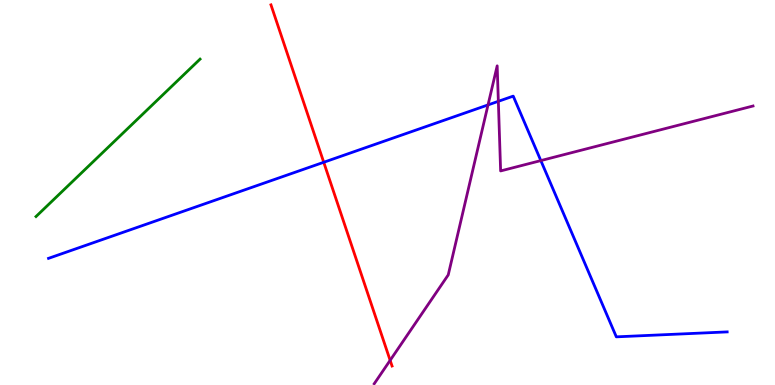[{'lines': ['blue', 'red'], 'intersections': [{'x': 4.18, 'y': 5.79}]}, {'lines': ['green', 'red'], 'intersections': []}, {'lines': ['purple', 'red'], 'intersections': [{'x': 5.03, 'y': 0.641}]}, {'lines': ['blue', 'green'], 'intersections': []}, {'lines': ['blue', 'purple'], 'intersections': [{'x': 6.3, 'y': 7.27}, {'x': 6.43, 'y': 7.37}, {'x': 6.98, 'y': 5.83}]}, {'lines': ['green', 'purple'], 'intersections': []}]